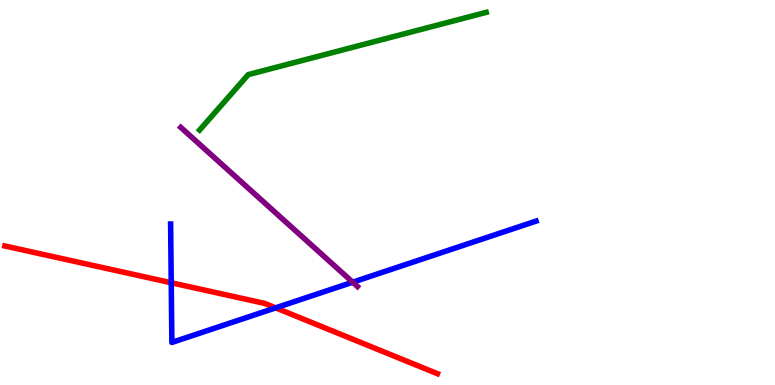[{'lines': ['blue', 'red'], 'intersections': [{'x': 2.21, 'y': 2.66}, {'x': 3.56, 'y': 2.0}]}, {'lines': ['green', 'red'], 'intersections': []}, {'lines': ['purple', 'red'], 'intersections': []}, {'lines': ['blue', 'green'], 'intersections': []}, {'lines': ['blue', 'purple'], 'intersections': [{'x': 4.55, 'y': 2.67}]}, {'lines': ['green', 'purple'], 'intersections': []}]